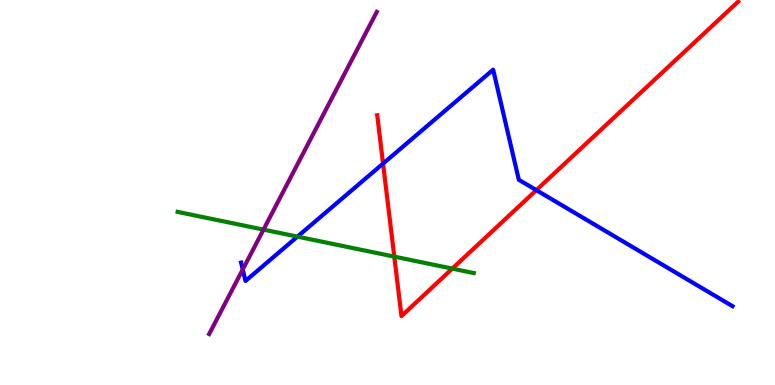[{'lines': ['blue', 'red'], 'intersections': [{'x': 4.94, 'y': 5.75}, {'x': 6.92, 'y': 5.06}]}, {'lines': ['green', 'red'], 'intersections': [{'x': 5.09, 'y': 3.33}, {'x': 5.84, 'y': 3.02}]}, {'lines': ['purple', 'red'], 'intersections': []}, {'lines': ['blue', 'green'], 'intersections': [{'x': 3.84, 'y': 3.85}]}, {'lines': ['blue', 'purple'], 'intersections': [{'x': 3.13, 'y': 3.0}]}, {'lines': ['green', 'purple'], 'intersections': [{'x': 3.4, 'y': 4.04}]}]